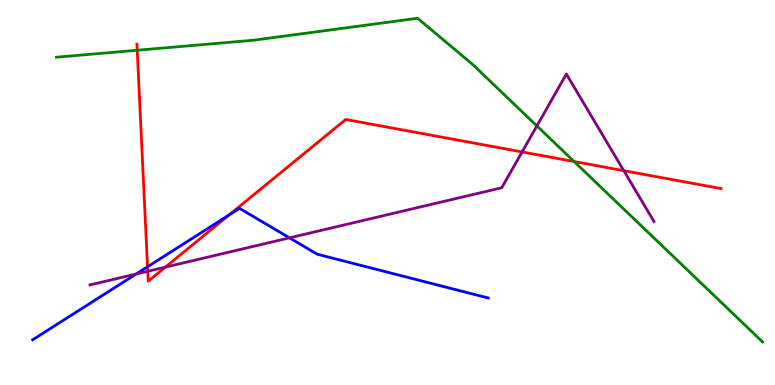[{'lines': ['blue', 'red'], 'intersections': [{'x': 1.9, 'y': 3.07}, {'x': 2.96, 'y': 4.42}]}, {'lines': ['green', 'red'], 'intersections': [{'x': 1.77, 'y': 8.69}, {'x': 7.41, 'y': 5.8}]}, {'lines': ['purple', 'red'], 'intersections': [{'x': 1.91, 'y': 2.95}, {'x': 2.13, 'y': 3.06}, {'x': 6.74, 'y': 6.05}, {'x': 8.05, 'y': 5.57}]}, {'lines': ['blue', 'green'], 'intersections': []}, {'lines': ['blue', 'purple'], 'intersections': [{'x': 1.76, 'y': 2.88}, {'x': 3.74, 'y': 3.82}]}, {'lines': ['green', 'purple'], 'intersections': [{'x': 6.93, 'y': 6.73}]}]